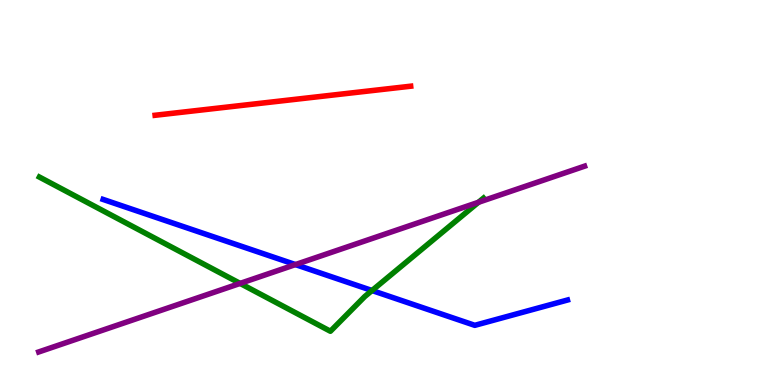[{'lines': ['blue', 'red'], 'intersections': []}, {'lines': ['green', 'red'], 'intersections': []}, {'lines': ['purple', 'red'], 'intersections': []}, {'lines': ['blue', 'green'], 'intersections': [{'x': 4.8, 'y': 2.45}]}, {'lines': ['blue', 'purple'], 'intersections': [{'x': 3.81, 'y': 3.13}]}, {'lines': ['green', 'purple'], 'intersections': [{'x': 3.1, 'y': 2.64}, {'x': 6.17, 'y': 4.75}]}]